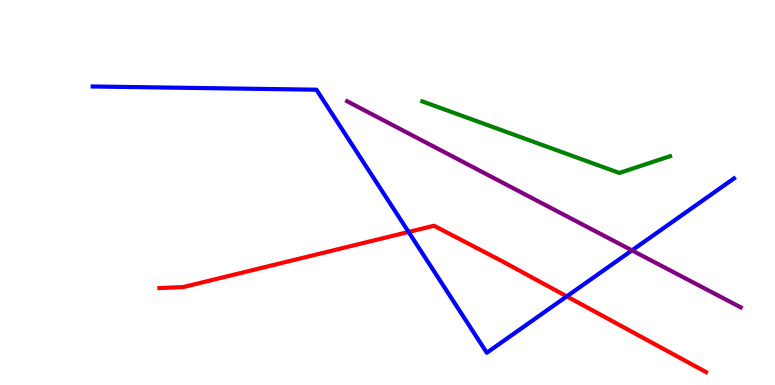[{'lines': ['blue', 'red'], 'intersections': [{'x': 5.27, 'y': 3.98}, {'x': 7.31, 'y': 2.3}]}, {'lines': ['green', 'red'], 'intersections': []}, {'lines': ['purple', 'red'], 'intersections': []}, {'lines': ['blue', 'green'], 'intersections': []}, {'lines': ['blue', 'purple'], 'intersections': [{'x': 8.15, 'y': 3.5}]}, {'lines': ['green', 'purple'], 'intersections': []}]